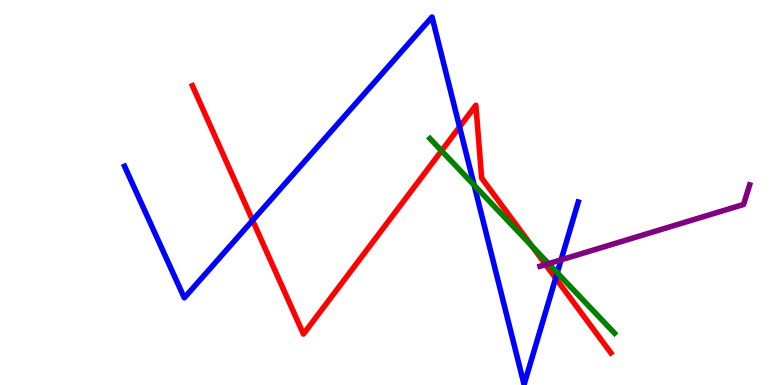[{'lines': ['blue', 'red'], 'intersections': [{'x': 3.26, 'y': 4.28}, {'x': 5.93, 'y': 6.7}, {'x': 7.17, 'y': 2.77}]}, {'lines': ['green', 'red'], 'intersections': [{'x': 5.7, 'y': 6.08}, {'x': 6.86, 'y': 3.61}]}, {'lines': ['purple', 'red'], 'intersections': [{'x': 7.04, 'y': 3.13}]}, {'lines': ['blue', 'green'], 'intersections': [{'x': 6.12, 'y': 5.19}, {'x': 7.19, 'y': 2.91}]}, {'lines': ['blue', 'purple'], 'intersections': [{'x': 7.24, 'y': 3.25}]}, {'lines': ['green', 'purple'], 'intersections': [{'x': 7.08, 'y': 3.15}]}]